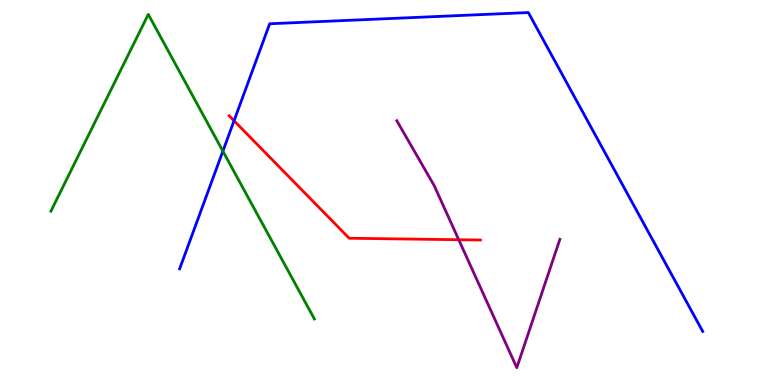[{'lines': ['blue', 'red'], 'intersections': [{'x': 3.02, 'y': 6.86}]}, {'lines': ['green', 'red'], 'intersections': []}, {'lines': ['purple', 'red'], 'intersections': [{'x': 5.92, 'y': 3.77}]}, {'lines': ['blue', 'green'], 'intersections': [{'x': 2.88, 'y': 6.07}]}, {'lines': ['blue', 'purple'], 'intersections': []}, {'lines': ['green', 'purple'], 'intersections': []}]